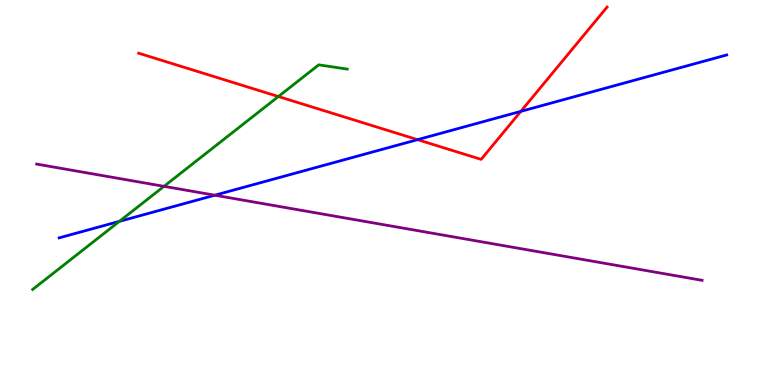[{'lines': ['blue', 'red'], 'intersections': [{'x': 5.39, 'y': 6.37}, {'x': 6.72, 'y': 7.11}]}, {'lines': ['green', 'red'], 'intersections': [{'x': 3.59, 'y': 7.49}]}, {'lines': ['purple', 'red'], 'intersections': []}, {'lines': ['blue', 'green'], 'intersections': [{'x': 1.54, 'y': 4.25}]}, {'lines': ['blue', 'purple'], 'intersections': [{'x': 2.77, 'y': 4.93}]}, {'lines': ['green', 'purple'], 'intersections': [{'x': 2.12, 'y': 5.16}]}]